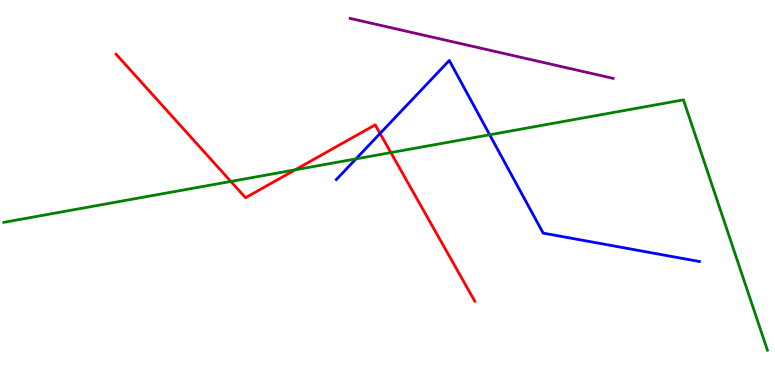[{'lines': ['blue', 'red'], 'intersections': [{'x': 4.9, 'y': 6.53}]}, {'lines': ['green', 'red'], 'intersections': [{'x': 2.98, 'y': 5.29}, {'x': 3.81, 'y': 5.59}, {'x': 5.04, 'y': 6.04}]}, {'lines': ['purple', 'red'], 'intersections': []}, {'lines': ['blue', 'green'], 'intersections': [{'x': 4.59, 'y': 5.87}, {'x': 6.32, 'y': 6.5}]}, {'lines': ['blue', 'purple'], 'intersections': []}, {'lines': ['green', 'purple'], 'intersections': []}]